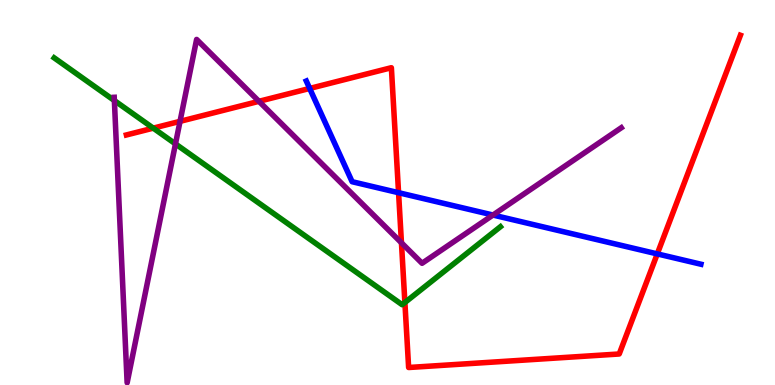[{'lines': ['blue', 'red'], 'intersections': [{'x': 4.0, 'y': 7.7}, {'x': 5.14, 'y': 4.99}, {'x': 8.48, 'y': 3.41}]}, {'lines': ['green', 'red'], 'intersections': [{'x': 1.98, 'y': 6.67}, {'x': 5.22, 'y': 2.14}]}, {'lines': ['purple', 'red'], 'intersections': [{'x': 2.32, 'y': 6.85}, {'x': 3.34, 'y': 7.37}, {'x': 5.18, 'y': 3.69}]}, {'lines': ['blue', 'green'], 'intersections': []}, {'lines': ['blue', 'purple'], 'intersections': [{'x': 6.36, 'y': 4.41}]}, {'lines': ['green', 'purple'], 'intersections': [{'x': 1.48, 'y': 7.39}, {'x': 2.26, 'y': 6.26}]}]